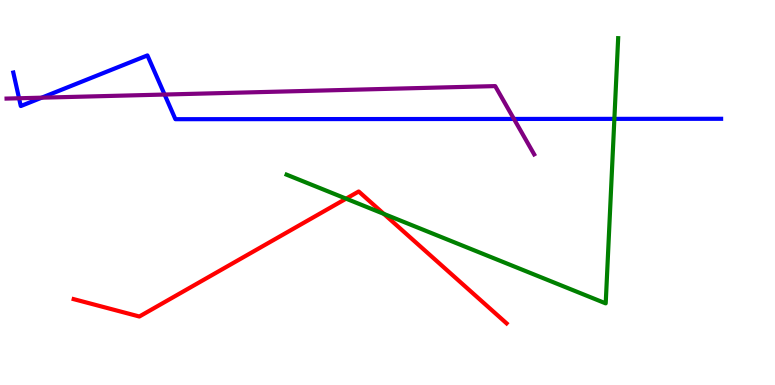[{'lines': ['blue', 'red'], 'intersections': []}, {'lines': ['green', 'red'], 'intersections': [{'x': 4.47, 'y': 4.84}, {'x': 4.95, 'y': 4.44}]}, {'lines': ['purple', 'red'], 'intersections': []}, {'lines': ['blue', 'green'], 'intersections': [{'x': 7.93, 'y': 6.91}]}, {'lines': ['blue', 'purple'], 'intersections': [{'x': 0.246, 'y': 7.45}, {'x': 0.538, 'y': 7.46}, {'x': 2.12, 'y': 7.54}, {'x': 6.63, 'y': 6.91}]}, {'lines': ['green', 'purple'], 'intersections': []}]